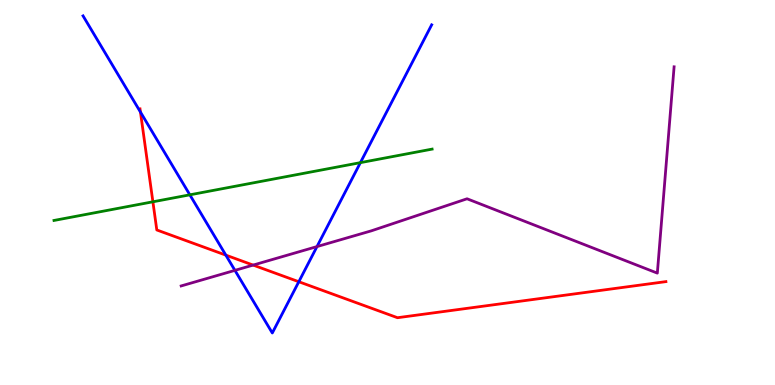[{'lines': ['blue', 'red'], 'intersections': [{'x': 1.81, 'y': 7.09}, {'x': 2.91, 'y': 3.37}, {'x': 3.86, 'y': 2.68}]}, {'lines': ['green', 'red'], 'intersections': [{'x': 1.97, 'y': 4.76}]}, {'lines': ['purple', 'red'], 'intersections': [{'x': 3.27, 'y': 3.11}]}, {'lines': ['blue', 'green'], 'intersections': [{'x': 2.45, 'y': 4.94}, {'x': 4.65, 'y': 5.78}]}, {'lines': ['blue', 'purple'], 'intersections': [{'x': 3.03, 'y': 2.98}, {'x': 4.09, 'y': 3.6}]}, {'lines': ['green', 'purple'], 'intersections': []}]